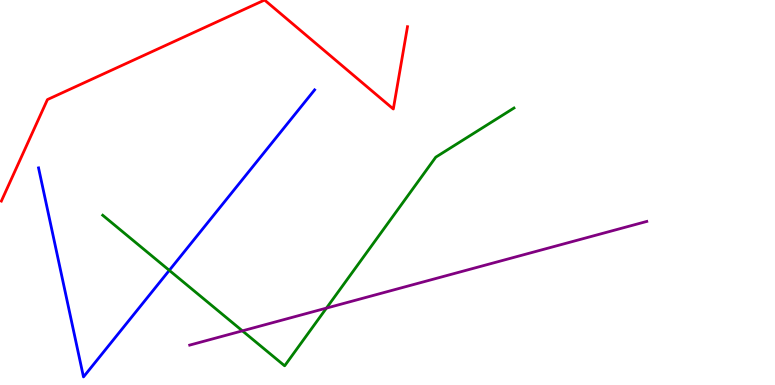[{'lines': ['blue', 'red'], 'intersections': []}, {'lines': ['green', 'red'], 'intersections': []}, {'lines': ['purple', 'red'], 'intersections': []}, {'lines': ['blue', 'green'], 'intersections': [{'x': 2.18, 'y': 2.98}]}, {'lines': ['blue', 'purple'], 'intersections': []}, {'lines': ['green', 'purple'], 'intersections': [{'x': 3.13, 'y': 1.41}, {'x': 4.21, 'y': 2.0}]}]